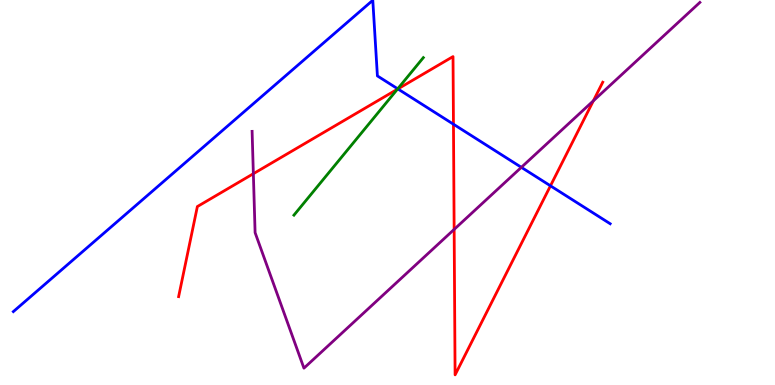[{'lines': ['blue', 'red'], 'intersections': [{'x': 5.13, 'y': 7.69}, {'x': 5.85, 'y': 6.77}, {'x': 7.1, 'y': 5.17}]}, {'lines': ['green', 'red'], 'intersections': [{'x': 5.13, 'y': 7.68}]}, {'lines': ['purple', 'red'], 'intersections': [{'x': 3.27, 'y': 5.49}, {'x': 5.86, 'y': 4.04}, {'x': 7.66, 'y': 7.38}]}, {'lines': ['blue', 'green'], 'intersections': [{'x': 5.13, 'y': 7.69}]}, {'lines': ['blue', 'purple'], 'intersections': [{'x': 6.73, 'y': 5.65}]}, {'lines': ['green', 'purple'], 'intersections': []}]